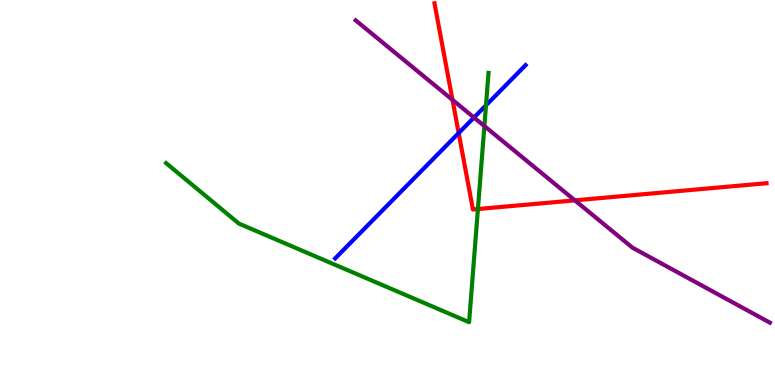[{'lines': ['blue', 'red'], 'intersections': [{'x': 5.92, 'y': 6.54}]}, {'lines': ['green', 'red'], 'intersections': [{'x': 6.17, 'y': 4.57}]}, {'lines': ['purple', 'red'], 'intersections': [{'x': 5.84, 'y': 7.41}, {'x': 7.42, 'y': 4.8}]}, {'lines': ['blue', 'green'], 'intersections': [{'x': 6.27, 'y': 7.26}]}, {'lines': ['blue', 'purple'], 'intersections': [{'x': 6.12, 'y': 6.95}]}, {'lines': ['green', 'purple'], 'intersections': [{'x': 6.25, 'y': 6.73}]}]